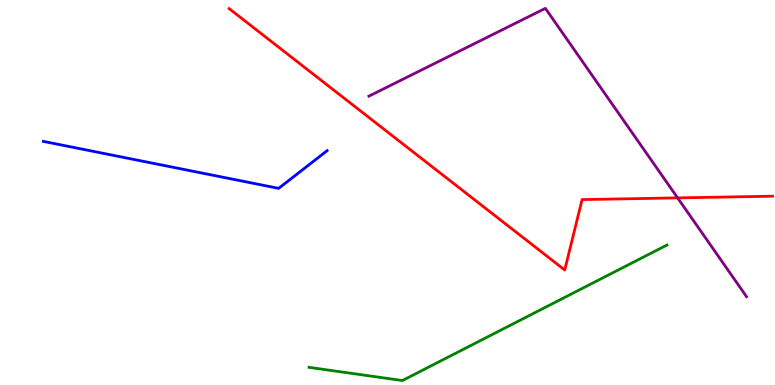[{'lines': ['blue', 'red'], 'intersections': []}, {'lines': ['green', 'red'], 'intersections': []}, {'lines': ['purple', 'red'], 'intersections': [{'x': 8.74, 'y': 4.86}]}, {'lines': ['blue', 'green'], 'intersections': []}, {'lines': ['blue', 'purple'], 'intersections': []}, {'lines': ['green', 'purple'], 'intersections': []}]